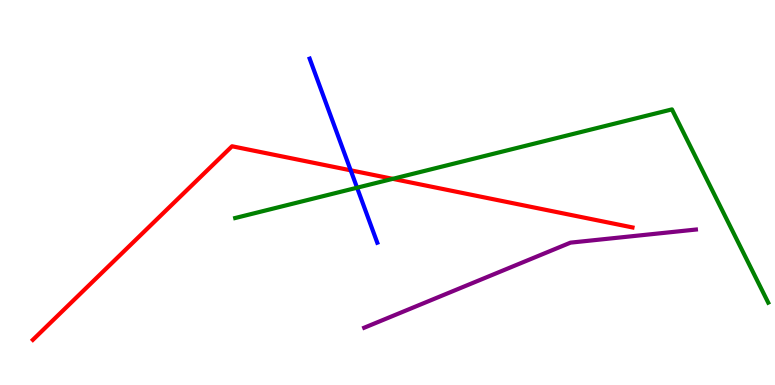[{'lines': ['blue', 'red'], 'intersections': [{'x': 4.53, 'y': 5.58}]}, {'lines': ['green', 'red'], 'intersections': [{'x': 5.07, 'y': 5.35}]}, {'lines': ['purple', 'red'], 'intersections': []}, {'lines': ['blue', 'green'], 'intersections': [{'x': 4.61, 'y': 5.12}]}, {'lines': ['blue', 'purple'], 'intersections': []}, {'lines': ['green', 'purple'], 'intersections': []}]